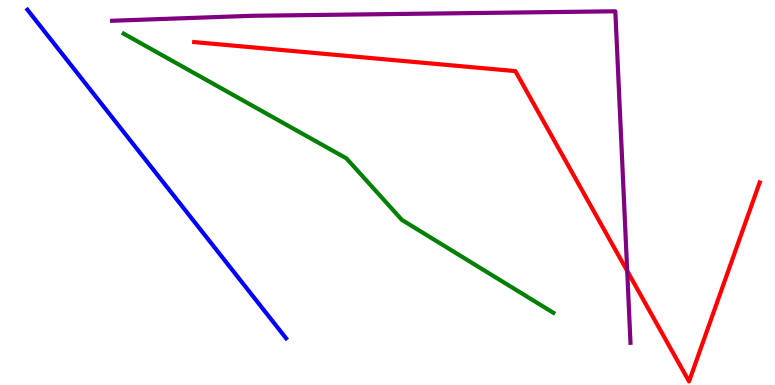[{'lines': ['blue', 'red'], 'intersections': []}, {'lines': ['green', 'red'], 'intersections': []}, {'lines': ['purple', 'red'], 'intersections': [{'x': 8.09, 'y': 2.96}]}, {'lines': ['blue', 'green'], 'intersections': []}, {'lines': ['blue', 'purple'], 'intersections': []}, {'lines': ['green', 'purple'], 'intersections': []}]